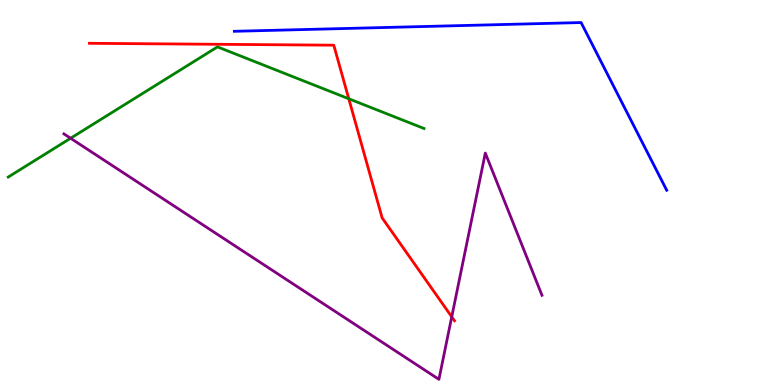[{'lines': ['blue', 'red'], 'intersections': []}, {'lines': ['green', 'red'], 'intersections': [{'x': 4.5, 'y': 7.43}]}, {'lines': ['purple', 'red'], 'intersections': [{'x': 5.83, 'y': 1.77}]}, {'lines': ['blue', 'green'], 'intersections': []}, {'lines': ['blue', 'purple'], 'intersections': []}, {'lines': ['green', 'purple'], 'intersections': [{'x': 0.911, 'y': 6.41}]}]